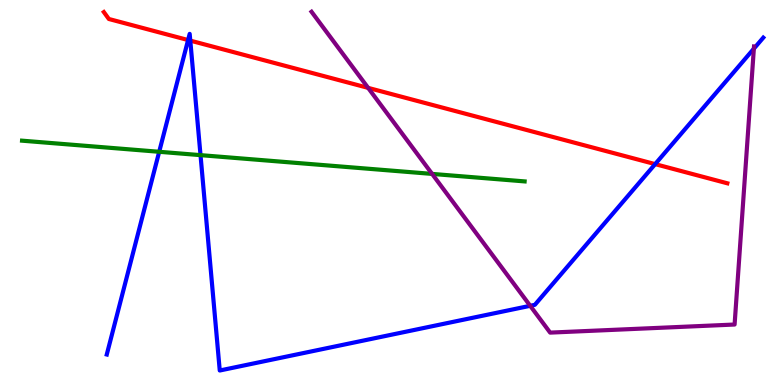[{'lines': ['blue', 'red'], 'intersections': [{'x': 2.43, 'y': 8.96}, {'x': 2.46, 'y': 8.94}, {'x': 8.45, 'y': 5.74}]}, {'lines': ['green', 'red'], 'intersections': []}, {'lines': ['purple', 'red'], 'intersections': [{'x': 4.75, 'y': 7.72}]}, {'lines': ['blue', 'green'], 'intersections': [{'x': 2.05, 'y': 6.06}, {'x': 2.59, 'y': 5.97}]}, {'lines': ['blue', 'purple'], 'intersections': [{'x': 6.84, 'y': 2.06}, {'x': 9.73, 'y': 8.74}]}, {'lines': ['green', 'purple'], 'intersections': [{'x': 5.58, 'y': 5.48}]}]